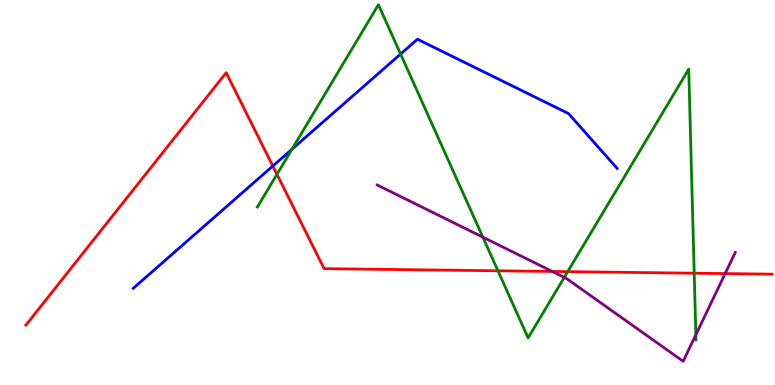[{'lines': ['blue', 'red'], 'intersections': [{'x': 3.52, 'y': 5.69}]}, {'lines': ['green', 'red'], 'intersections': [{'x': 3.57, 'y': 5.47}, {'x': 6.43, 'y': 2.97}, {'x': 7.33, 'y': 2.94}, {'x': 8.96, 'y': 2.9}]}, {'lines': ['purple', 'red'], 'intersections': [{'x': 7.13, 'y': 2.95}, {'x': 9.36, 'y': 2.89}]}, {'lines': ['blue', 'green'], 'intersections': [{'x': 3.77, 'y': 6.12}, {'x': 5.17, 'y': 8.6}]}, {'lines': ['blue', 'purple'], 'intersections': []}, {'lines': ['green', 'purple'], 'intersections': [{'x': 6.23, 'y': 3.84}, {'x': 7.28, 'y': 2.8}, {'x': 8.98, 'y': 1.3}]}]